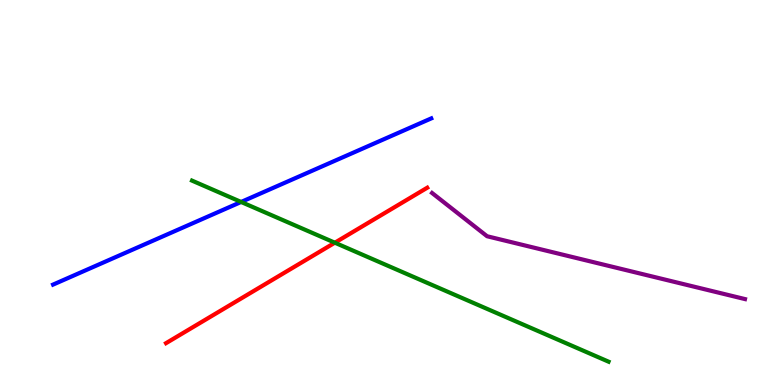[{'lines': ['blue', 'red'], 'intersections': []}, {'lines': ['green', 'red'], 'intersections': [{'x': 4.32, 'y': 3.7}]}, {'lines': ['purple', 'red'], 'intersections': []}, {'lines': ['blue', 'green'], 'intersections': [{'x': 3.11, 'y': 4.75}]}, {'lines': ['blue', 'purple'], 'intersections': []}, {'lines': ['green', 'purple'], 'intersections': []}]